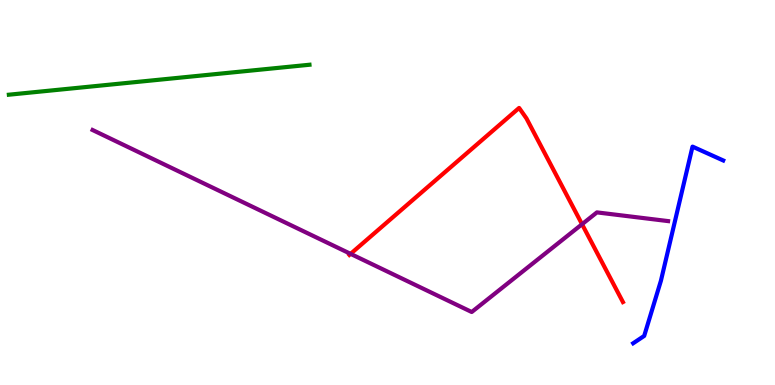[{'lines': ['blue', 'red'], 'intersections': []}, {'lines': ['green', 'red'], 'intersections': []}, {'lines': ['purple', 'red'], 'intersections': [{'x': 4.52, 'y': 3.41}, {'x': 7.51, 'y': 4.18}]}, {'lines': ['blue', 'green'], 'intersections': []}, {'lines': ['blue', 'purple'], 'intersections': []}, {'lines': ['green', 'purple'], 'intersections': []}]